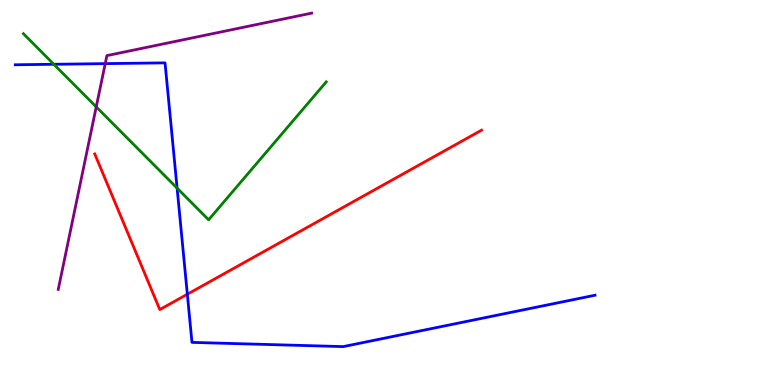[{'lines': ['blue', 'red'], 'intersections': [{'x': 2.42, 'y': 2.36}]}, {'lines': ['green', 'red'], 'intersections': []}, {'lines': ['purple', 'red'], 'intersections': []}, {'lines': ['blue', 'green'], 'intersections': [{'x': 0.695, 'y': 8.33}, {'x': 2.29, 'y': 5.11}]}, {'lines': ['blue', 'purple'], 'intersections': [{'x': 1.36, 'y': 8.35}]}, {'lines': ['green', 'purple'], 'intersections': [{'x': 1.24, 'y': 7.22}]}]